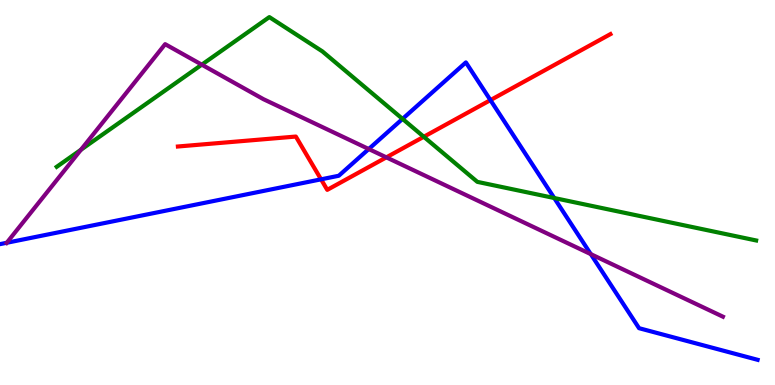[{'lines': ['blue', 'red'], 'intersections': [{'x': 4.14, 'y': 5.34}, {'x': 6.33, 'y': 7.4}]}, {'lines': ['green', 'red'], 'intersections': [{'x': 5.47, 'y': 6.45}]}, {'lines': ['purple', 'red'], 'intersections': [{'x': 4.99, 'y': 5.91}]}, {'lines': ['blue', 'green'], 'intersections': [{'x': 5.19, 'y': 6.91}, {'x': 7.15, 'y': 4.86}]}, {'lines': ['blue', 'purple'], 'intersections': [{'x': 0.0873, 'y': 3.69}, {'x': 4.76, 'y': 6.13}, {'x': 7.62, 'y': 3.4}]}, {'lines': ['green', 'purple'], 'intersections': [{'x': 1.04, 'y': 6.11}, {'x': 2.6, 'y': 8.32}]}]